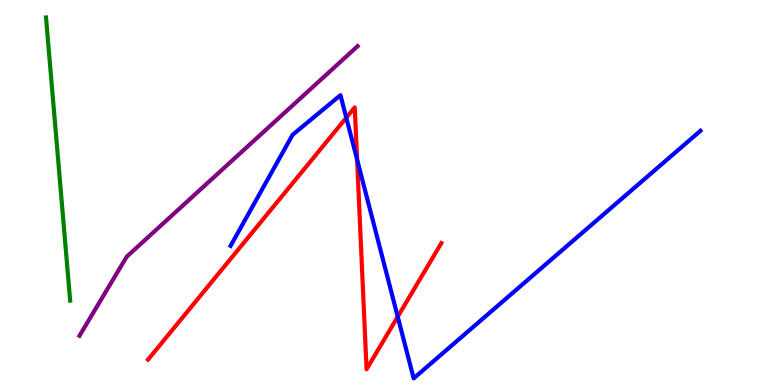[{'lines': ['blue', 'red'], 'intersections': [{'x': 4.47, 'y': 6.94}, {'x': 4.61, 'y': 5.86}, {'x': 5.13, 'y': 1.77}]}, {'lines': ['green', 'red'], 'intersections': []}, {'lines': ['purple', 'red'], 'intersections': []}, {'lines': ['blue', 'green'], 'intersections': []}, {'lines': ['blue', 'purple'], 'intersections': []}, {'lines': ['green', 'purple'], 'intersections': []}]